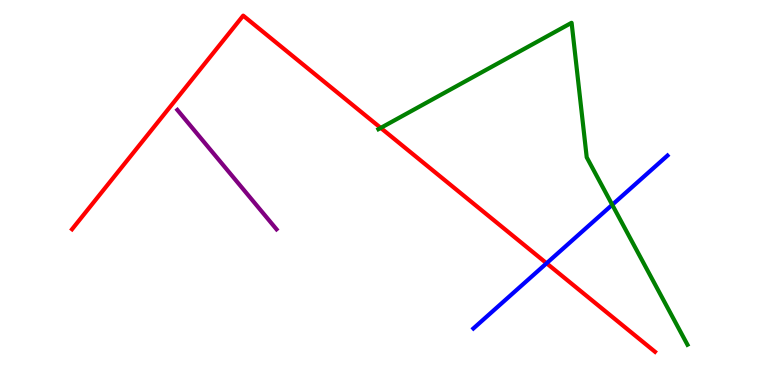[{'lines': ['blue', 'red'], 'intersections': [{'x': 7.05, 'y': 3.16}]}, {'lines': ['green', 'red'], 'intersections': [{'x': 4.91, 'y': 6.68}]}, {'lines': ['purple', 'red'], 'intersections': []}, {'lines': ['blue', 'green'], 'intersections': [{'x': 7.9, 'y': 4.68}]}, {'lines': ['blue', 'purple'], 'intersections': []}, {'lines': ['green', 'purple'], 'intersections': []}]